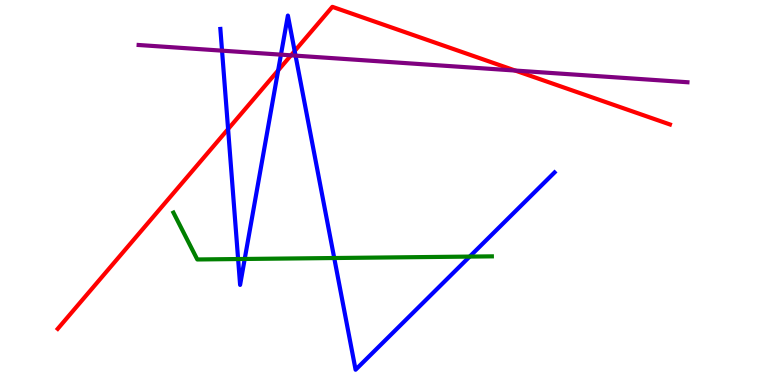[{'lines': ['blue', 'red'], 'intersections': [{'x': 2.94, 'y': 6.65}, {'x': 3.59, 'y': 8.17}, {'x': 3.8, 'y': 8.67}]}, {'lines': ['green', 'red'], 'intersections': []}, {'lines': ['purple', 'red'], 'intersections': [{'x': 3.75, 'y': 8.56}, {'x': 6.65, 'y': 8.17}]}, {'lines': ['blue', 'green'], 'intersections': [{'x': 3.07, 'y': 3.27}, {'x': 3.16, 'y': 3.27}, {'x': 4.31, 'y': 3.3}, {'x': 6.06, 'y': 3.34}]}, {'lines': ['blue', 'purple'], 'intersections': [{'x': 2.87, 'y': 8.68}, {'x': 3.63, 'y': 8.58}, {'x': 3.81, 'y': 8.55}]}, {'lines': ['green', 'purple'], 'intersections': []}]